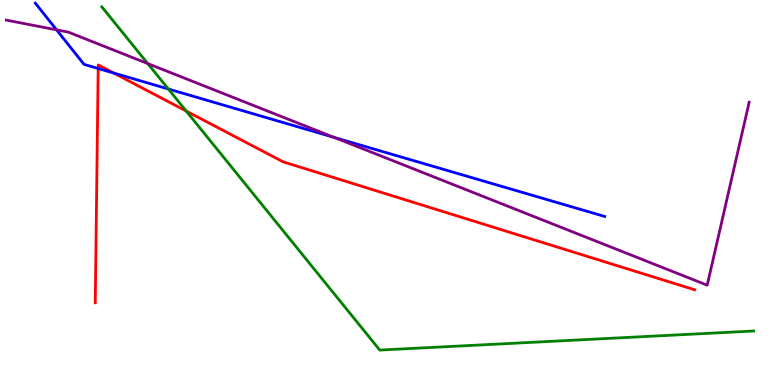[{'lines': ['blue', 'red'], 'intersections': [{'x': 1.27, 'y': 8.22}, {'x': 1.47, 'y': 8.1}]}, {'lines': ['green', 'red'], 'intersections': [{'x': 2.4, 'y': 7.12}]}, {'lines': ['purple', 'red'], 'intersections': []}, {'lines': ['blue', 'green'], 'intersections': [{'x': 2.17, 'y': 7.69}]}, {'lines': ['blue', 'purple'], 'intersections': [{'x': 0.73, 'y': 9.22}, {'x': 4.31, 'y': 6.43}]}, {'lines': ['green', 'purple'], 'intersections': [{'x': 1.91, 'y': 8.35}]}]